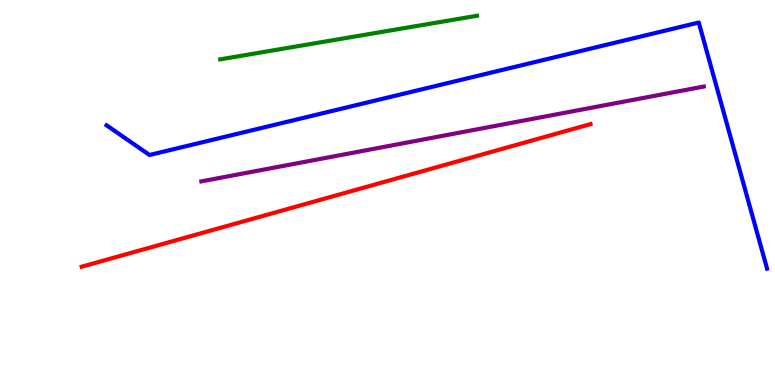[{'lines': ['blue', 'red'], 'intersections': []}, {'lines': ['green', 'red'], 'intersections': []}, {'lines': ['purple', 'red'], 'intersections': []}, {'lines': ['blue', 'green'], 'intersections': []}, {'lines': ['blue', 'purple'], 'intersections': []}, {'lines': ['green', 'purple'], 'intersections': []}]